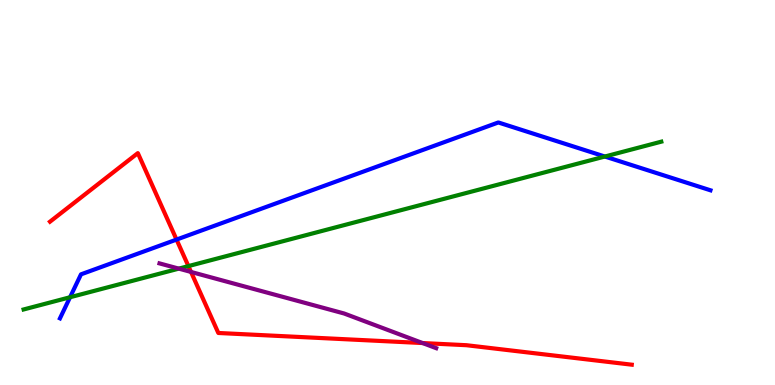[{'lines': ['blue', 'red'], 'intersections': [{'x': 2.28, 'y': 3.78}]}, {'lines': ['green', 'red'], 'intersections': [{'x': 2.43, 'y': 3.09}]}, {'lines': ['purple', 'red'], 'intersections': [{'x': 2.46, 'y': 2.94}, {'x': 5.45, 'y': 1.09}]}, {'lines': ['blue', 'green'], 'intersections': [{'x': 0.904, 'y': 2.28}, {'x': 7.8, 'y': 5.93}]}, {'lines': ['blue', 'purple'], 'intersections': []}, {'lines': ['green', 'purple'], 'intersections': [{'x': 2.31, 'y': 3.02}]}]